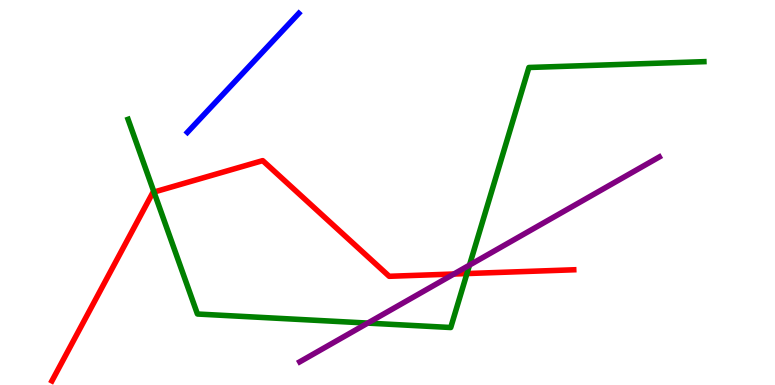[{'lines': ['blue', 'red'], 'intersections': []}, {'lines': ['green', 'red'], 'intersections': [{'x': 1.99, 'y': 5.01}, {'x': 6.03, 'y': 2.89}]}, {'lines': ['purple', 'red'], 'intersections': [{'x': 5.86, 'y': 2.88}]}, {'lines': ['blue', 'green'], 'intersections': []}, {'lines': ['blue', 'purple'], 'intersections': []}, {'lines': ['green', 'purple'], 'intersections': [{'x': 4.74, 'y': 1.61}, {'x': 6.06, 'y': 3.11}]}]